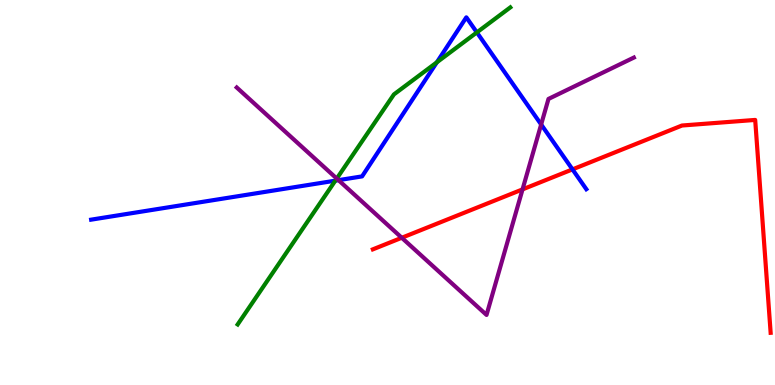[{'lines': ['blue', 'red'], 'intersections': [{'x': 7.39, 'y': 5.6}]}, {'lines': ['green', 'red'], 'intersections': []}, {'lines': ['purple', 'red'], 'intersections': [{'x': 5.18, 'y': 3.82}, {'x': 6.74, 'y': 5.08}]}, {'lines': ['blue', 'green'], 'intersections': [{'x': 4.33, 'y': 5.31}, {'x': 5.64, 'y': 8.38}, {'x': 6.15, 'y': 9.16}]}, {'lines': ['blue', 'purple'], 'intersections': [{'x': 4.37, 'y': 5.32}, {'x': 6.98, 'y': 6.77}]}, {'lines': ['green', 'purple'], 'intersections': [{'x': 4.35, 'y': 5.36}]}]